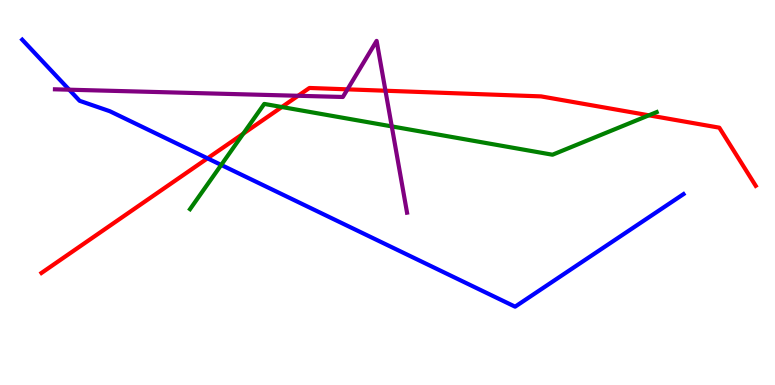[{'lines': ['blue', 'red'], 'intersections': [{'x': 2.68, 'y': 5.89}]}, {'lines': ['green', 'red'], 'intersections': [{'x': 3.14, 'y': 6.53}, {'x': 3.64, 'y': 7.22}, {'x': 8.37, 'y': 7.0}]}, {'lines': ['purple', 'red'], 'intersections': [{'x': 3.85, 'y': 7.51}, {'x': 4.48, 'y': 7.68}, {'x': 4.97, 'y': 7.64}]}, {'lines': ['blue', 'green'], 'intersections': [{'x': 2.85, 'y': 5.72}]}, {'lines': ['blue', 'purple'], 'intersections': [{'x': 0.893, 'y': 7.67}]}, {'lines': ['green', 'purple'], 'intersections': [{'x': 5.06, 'y': 6.72}]}]